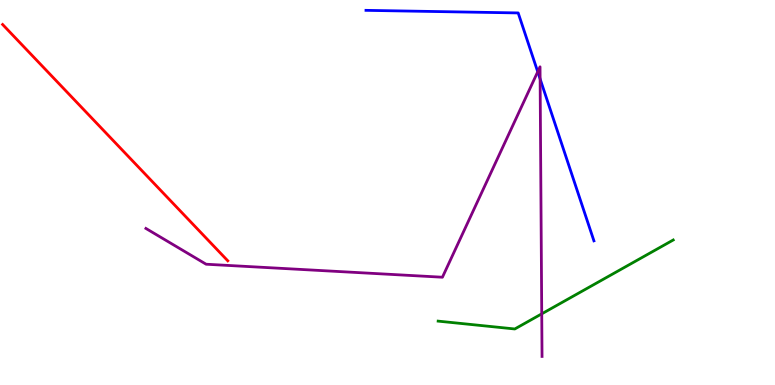[{'lines': ['blue', 'red'], 'intersections': []}, {'lines': ['green', 'red'], 'intersections': []}, {'lines': ['purple', 'red'], 'intersections': []}, {'lines': ['blue', 'green'], 'intersections': []}, {'lines': ['blue', 'purple'], 'intersections': [{'x': 6.94, 'y': 8.14}, {'x': 6.97, 'y': 7.95}]}, {'lines': ['green', 'purple'], 'intersections': [{'x': 6.99, 'y': 1.85}]}]